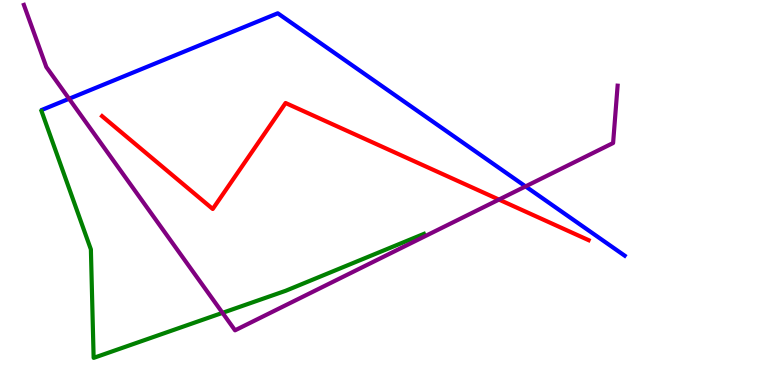[{'lines': ['blue', 'red'], 'intersections': []}, {'lines': ['green', 'red'], 'intersections': []}, {'lines': ['purple', 'red'], 'intersections': [{'x': 6.44, 'y': 4.82}]}, {'lines': ['blue', 'green'], 'intersections': []}, {'lines': ['blue', 'purple'], 'intersections': [{'x': 0.891, 'y': 7.43}, {'x': 6.78, 'y': 5.16}]}, {'lines': ['green', 'purple'], 'intersections': [{'x': 2.87, 'y': 1.87}]}]